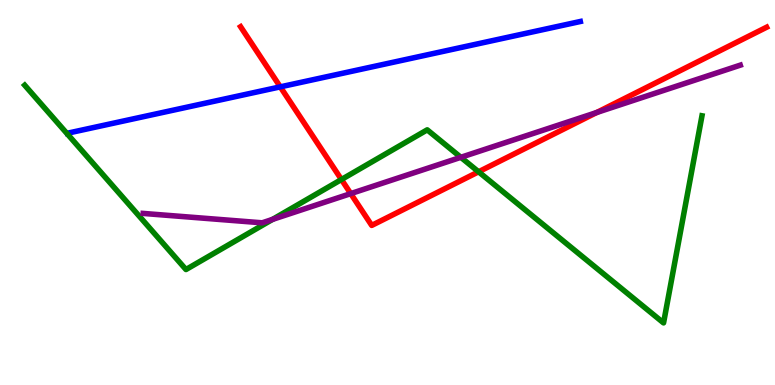[{'lines': ['blue', 'red'], 'intersections': [{'x': 3.62, 'y': 7.74}]}, {'lines': ['green', 'red'], 'intersections': [{'x': 4.41, 'y': 5.34}, {'x': 6.18, 'y': 5.54}]}, {'lines': ['purple', 'red'], 'intersections': [{'x': 4.53, 'y': 4.97}, {'x': 7.7, 'y': 7.08}]}, {'lines': ['blue', 'green'], 'intersections': []}, {'lines': ['blue', 'purple'], 'intersections': []}, {'lines': ['green', 'purple'], 'intersections': [{'x': 3.52, 'y': 4.3}, {'x': 5.95, 'y': 5.91}]}]